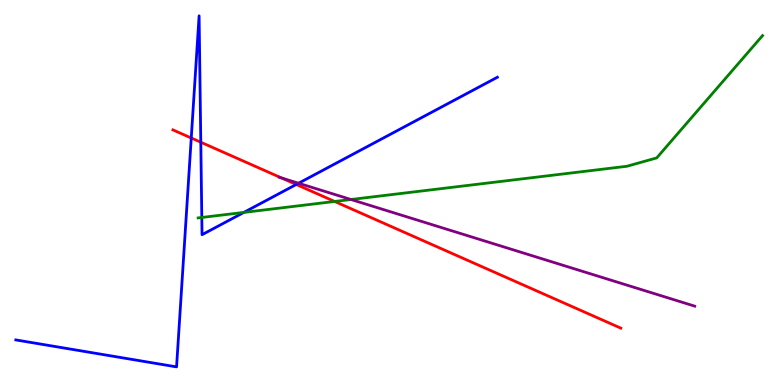[{'lines': ['blue', 'red'], 'intersections': [{'x': 2.47, 'y': 6.42}, {'x': 2.59, 'y': 6.31}, {'x': 3.82, 'y': 5.21}]}, {'lines': ['green', 'red'], 'intersections': [{'x': 4.32, 'y': 4.77}]}, {'lines': ['purple', 'red'], 'intersections': [{'x': 3.63, 'y': 5.38}]}, {'lines': ['blue', 'green'], 'intersections': [{'x': 2.6, 'y': 4.35}, {'x': 3.15, 'y': 4.48}]}, {'lines': ['blue', 'purple'], 'intersections': [{'x': 3.85, 'y': 5.24}]}, {'lines': ['green', 'purple'], 'intersections': [{'x': 4.53, 'y': 4.82}]}]